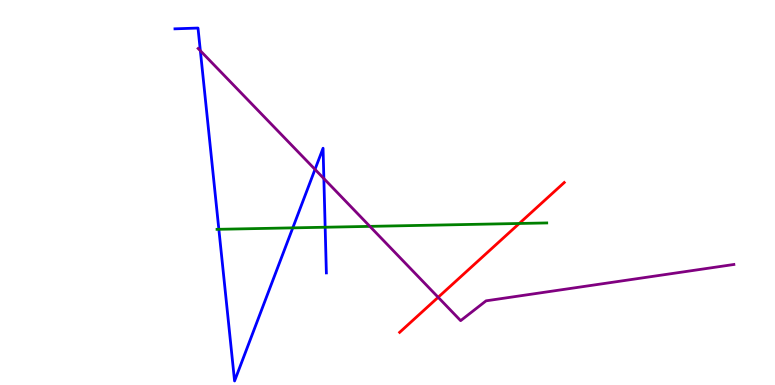[{'lines': ['blue', 'red'], 'intersections': []}, {'lines': ['green', 'red'], 'intersections': [{'x': 6.7, 'y': 4.2}]}, {'lines': ['purple', 'red'], 'intersections': [{'x': 5.65, 'y': 2.28}]}, {'lines': ['blue', 'green'], 'intersections': [{'x': 2.82, 'y': 4.04}, {'x': 3.78, 'y': 4.08}, {'x': 4.2, 'y': 4.1}]}, {'lines': ['blue', 'purple'], 'intersections': [{'x': 2.59, 'y': 8.68}, {'x': 4.06, 'y': 5.6}, {'x': 4.18, 'y': 5.36}]}, {'lines': ['green', 'purple'], 'intersections': [{'x': 4.77, 'y': 4.12}]}]